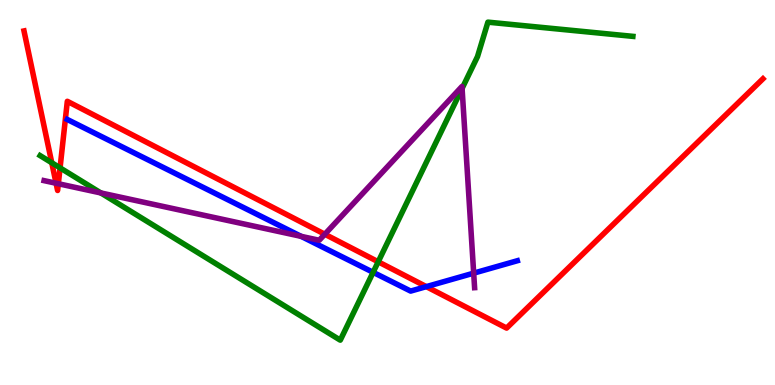[{'lines': ['blue', 'red'], 'intersections': [{'x': 5.5, 'y': 2.56}]}, {'lines': ['green', 'red'], 'intersections': [{'x': 0.668, 'y': 5.77}, {'x': 0.775, 'y': 5.64}, {'x': 4.88, 'y': 3.2}]}, {'lines': ['purple', 'red'], 'intersections': [{'x': 0.724, 'y': 5.24}, {'x': 0.753, 'y': 5.23}, {'x': 4.19, 'y': 3.92}]}, {'lines': ['blue', 'green'], 'intersections': [{'x': 4.81, 'y': 2.93}]}, {'lines': ['blue', 'purple'], 'intersections': [{'x': 3.89, 'y': 3.86}, {'x': 6.11, 'y': 2.91}]}, {'lines': ['green', 'purple'], 'intersections': [{'x': 1.3, 'y': 4.99}, {'x': 5.96, 'y': 7.7}]}]